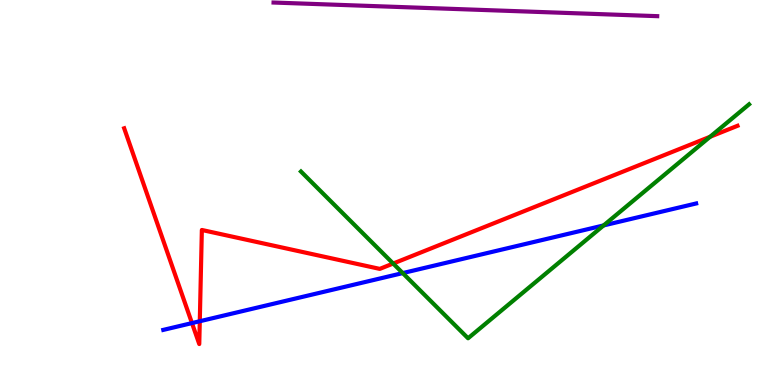[{'lines': ['blue', 'red'], 'intersections': [{'x': 2.48, 'y': 1.61}, {'x': 2.58, 'y': 1.66}]}, {'lines': ['green', 'red'], 'intersections': [{'x': 5.07, 'y': 3.15}, {'x': 9.16, 'y': 6.45}]}, {'lines': ['purple', 'red'], 'intersections': []}, {'lines': ['blue', 'green'], 'intersections': [{'x': 5.2, 'y': 2.91}, {'x': 7.79, 'y': 4.14}]}, {'lines': ['blue', 'purple'], 'intersections': []}, {'lines': ['green', 'purple'], 'intersections': []}]